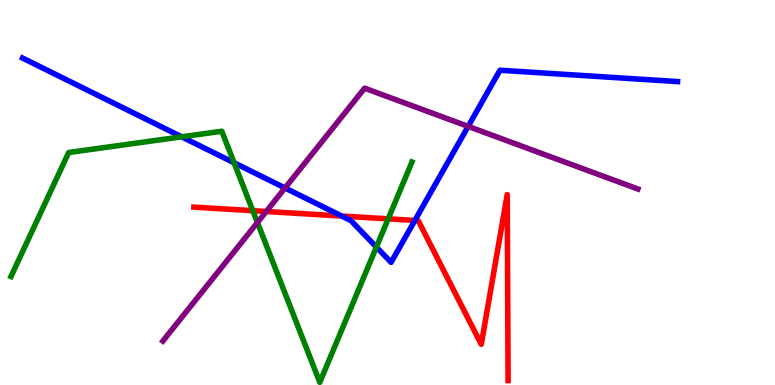[{'lines': ['blue', 'red'], 'intersections': [{'x': 4.41, 'y': 4.39}, {'x': 5.35, 'y': 4.27}]}, {'lines': ['green', 'red'], 'intersections': [{'x': 3.26, 'y': 4.53}, {'x': 5.01, 'y': 4.32}]}, {'lines': ['purple', 'red'], 'intersections': [{'x': 3.44, 'y': 4.51}]}, {'lines': ['blue', 'green'], 'intersections': [{'x': 2.34, 'y': 6.45}, {'x': 3.02, 'y': 5.77}, {'x': 4.86, 'y': 3.58}]}, {'lines': ['blue', 'purple'], 'intersections': [{'x': 3.68, 'y': 5.12}, {'x': 6.04, 'y': 6.72}]}, {'lines': ['green', 'purple'], 'intersections': [{'x': 3.32, 'y': 4.22}]}]